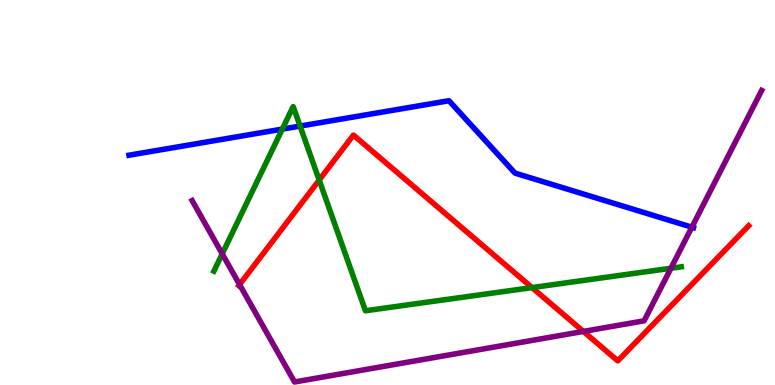[{'lines': ['blue', 'red'], 'intersections': []}, {'lines': ['green', 'red'], 'intersections': [{'x': 4.12, 'y': 5.32}, {'x': 6.86, 'y': 2.53}]}, {'lines': ['purple', 'red'], 'intersections': [{'x': 3.09, 'y': 2.61}, {'x': 7.53, 'y': 1.39}]}, {'lines': ['blue', 'green'], 'intersections': [{'x': 3.64, 'y': 6.65}, {'x': 3.87, 'y': 6.73}]}, {'lines': ['blue', 'purple'], 'intersections': [{'x': 8.93, 'y': 4.1}]}, {'lines': ['green', 'purple'], 'intersections': [{'x': 2.87, 'y': 3.41}, {'x': 8.66, 'y': 3.03}]}]